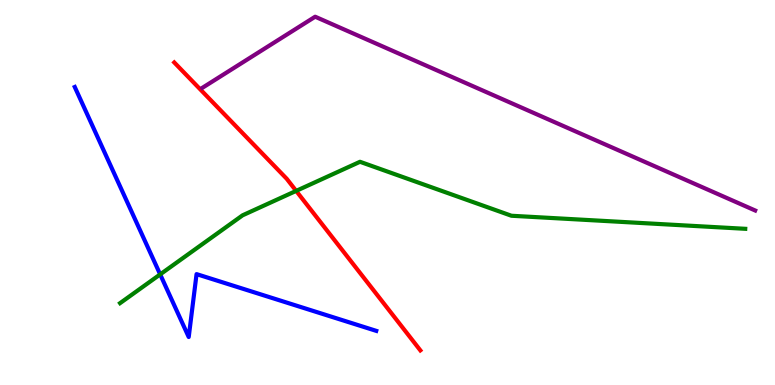[{'lines': ['blue', 'red'], 'intersections': []}, {'lines': ['green', 'red'], 'intersections': [{'x': 3.82, 'y': 5.04}]}, {'lines': ['purple', 'red'], 'intersections': []}, {'lines': ['blue', 'green'], 'intersections': [{'x': 2.07, 'y': 2.87}]}, {'lines': ['blue', 'purple'], 'intersections': []}, {'lines': ['green', 'purple'], 'intersections': []}]